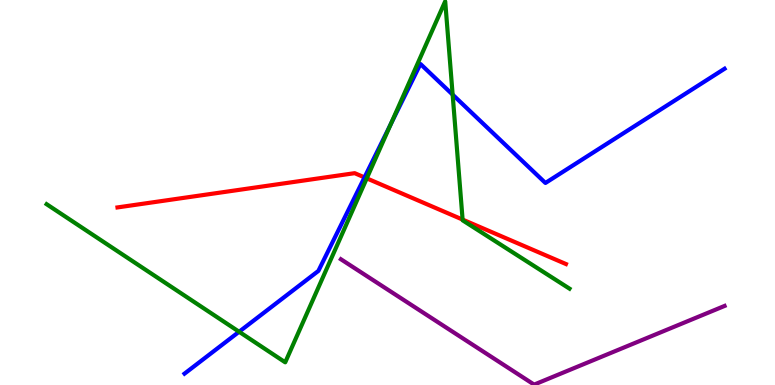[{'lines': ['blue', 'red'], 'intersections': [{'x': 4.7, 'y': 5.39}]}, {'lines': ['green', 'red'], 'intersections': [{'x': 4.73, 'y': 5.37}, {'x': 5.97, 'y': 4.3}]}, {'lines': ['purple', 'red'], 'intersections': []}, {'lines': ['blue', 'green'], 'intersections': [{'x': 3.09, 'y': 1.38}, {'x': 5.04, 'y': 6.78}, {'x': 5.84, 'y': 7.54}]}, {'lines': ['blue', 'purple'], 'intersections': []}, {'lines': ['green', 'purple'], 'intersections': []}]